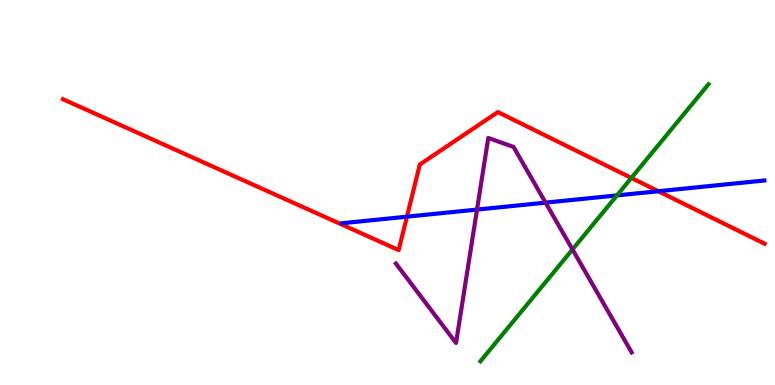[{'lines': ['blue', 'red'], 'intersections': [{'x': 5.25, 'y': 4.37}, {'x': 8.49, 'y': 5.03}]}, {'lines': ['green', 'red'], 'intersections': [{'x': 8.15, 'y': 5.38}]}, {'lines': ['purple', 'red'], 'intersections': []}, {'lines': ['blue', 'green'], 'intersections': [{'x': 7.96, 'y': 4.92}]}, {'lines': ['blue', 'purple'], 'intersections': [{'x': 6.15, 'y': 4.56}, {'x': 7.04, 'y': 4.74}]}, {'lines': ['green', 'purple'], 'intersections': [{'x': 7.39, 'y': 3.52}]}]